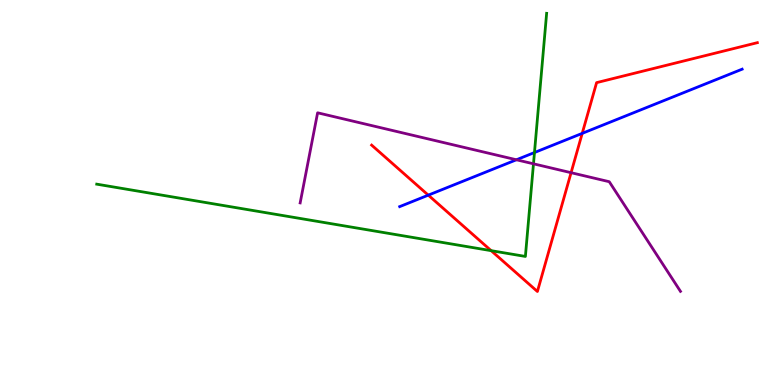[{'lines': ['blue', 'red'], 'intersections': [{'x': 5.53, 'y': 4.93}, {'x': 7.51, 'y': 6.54}]}, {'lines': ['green', 'red'], 'intersections': [{'x': 6.34, 'y': 3.49}]}, {'lines': ['purple', 'red'], 'intersections': [{'x': 7.37, 'y': 5.51}]}, {'lines': ['blue', 'green'], 'intersections': [{'x': 6.9, 'y': 6.04}]}, {'lines': ['blue', 'purple'], 'intersections': [{'x': 6.66, 'y': 5.85}]}, {'lines': ['green', 'purple'], 'intersections': [{'x': 6.88, 'y': 5.75}]}]